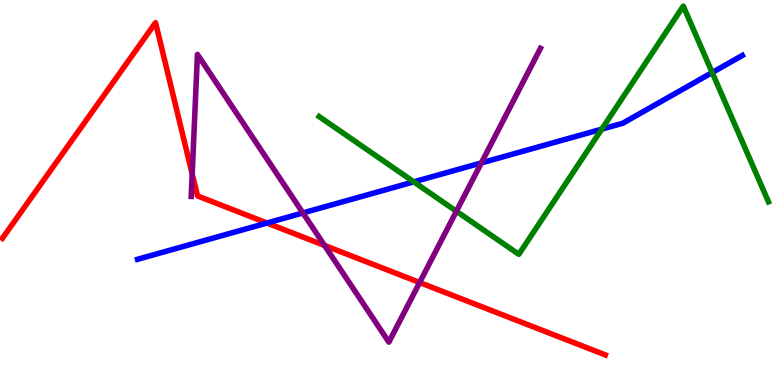[{'lines': ['blue', 'red'], 'intersections': [{'x': 3.45, 'y': 4.21}]}, {'lines': ['green', 'red'], 'intersections': []}, {'lines': ['purple', 'red'], 'intersections': [{'x': 2.48, 'y': 5.48}, {'x': 4.19, 'y': 3.62}, {'x': 5.41, 'y': 2.66}]}, {'lines': ['blue', 'green'], 'intersections': [{'x': 5.34, 'y': 5.28}, {'x': 7.76, 'y': 6.65}, {'x': 9.19, 'y': 8.12}]}, {'lines': ['blue', 'purple'], 'intersections': [{'x': 3.91, 'y': 4.47}, {'x': 6.21, 'y': 5.77}]}, {'lines': ['green', 'purple'], 'intersections': [{'x': 5.89, 'y': 4.51}]}]